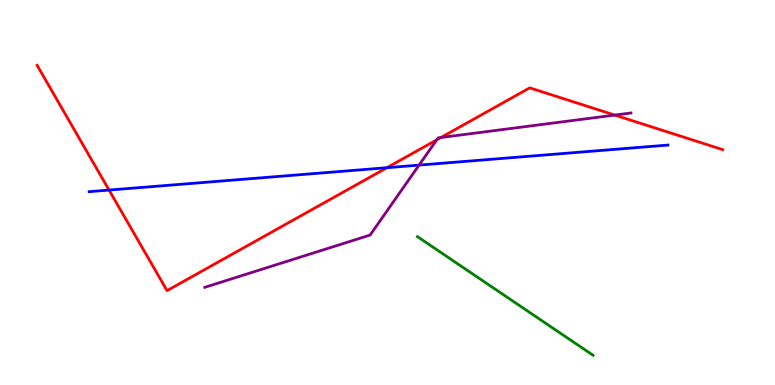[{'lines': ['blue', 'red'], 'intersections': [{'x': 1.41, 'y': 5.06}, {'x': 4.99, 'y': 5.64}]}, {'lines': ['green', 'red'], 'intersections': []}, {'lines': ['purple', 'red'], 'intersections': [{'x': 5.64, 'y': 6.37}, {'x': 5.69, 'y': 6.43}, {'x': 7.93, 'y': 7.01}]}, {'lines': ['blue', 'green'], 'intersections': []}, {'lines': ['blue', 'purple'], 'intersections': [{'x': 5.41, 'y': 5.71}]}, {'lines': ['green', 'purple'], 'intersections': []}]